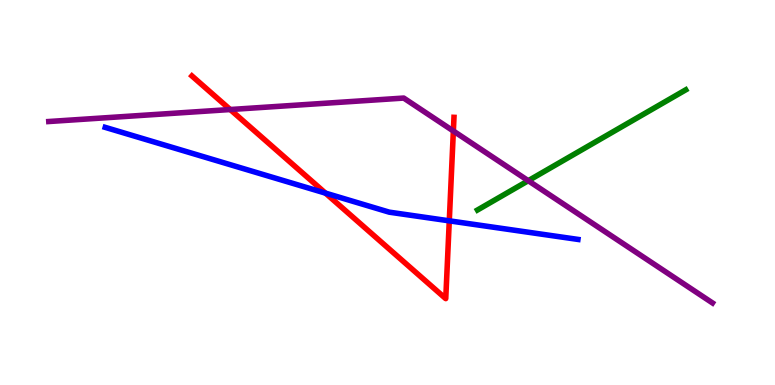[{'lines': ['blue', 'red'], 'intersections': [{'x': 4.2, 'y': 4.98}, {'x': 5.8, 'y': 4.26}]}, {'lines': ['green', 'red'], 'intersections': []}, {'lines': ['purple', 'red'], 'intersections': [{'x': 2.97, 'y': 7.16}, {'x': 5.85, 'y': 6.6}]}, {'lines': ['blue', 'green'], 'intersections': []}, {'lines': ['blue', 'purple'], 'intersections': []}, {'lines': ['green', 'purple'], 'intersections': [{'x': 6.82, 'y': 5.31}]}]